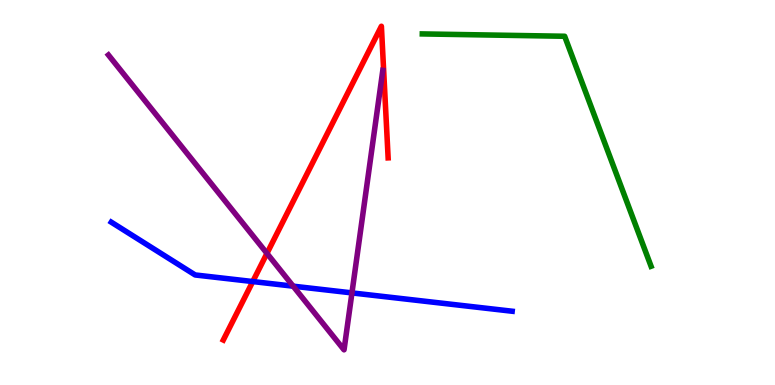[{'lines': ['blue', 'red'], 'intersections': [{'x': 3.26, 'y': 2.69}]}, {'lines': ['green', 'red'], 'intersections': []}, {'lines': ['purple', 'red'], 'intersections': [{'x': 3.44, 'y': 3.42}]}, {'lines': ['blue', 'green'], 'intersections': []}, {'lines': ['blue', 'purple'], 'intersections': [{'x': 3.78, 'y': 2.57}, {'x': 4.54, 'y': 2.39}]}, {'lines': ['green', 'purple'], 'intersections': []}]